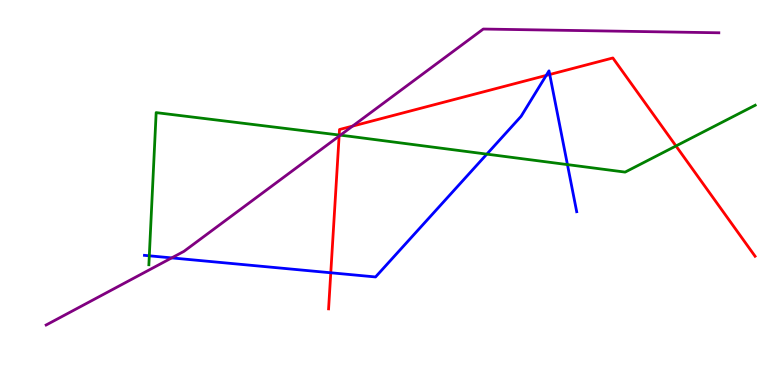[{'lines': ['blue', 'red'], 'intersections': [{'x': 4.27, 'y': 2.92}, {'x': 7.05, 'y': 8.04}, {'x': 7.09, 'y': 8.07}]}, {'lines': ['green', 'red'], 'intersections': [{'x': 4.38, 'y': 6.49}, {'x': 8.72, 'y': 6.21}]}, {'lines': ['purple', 'red'], 'intersections': [{'x': 4.38, 'y': 6.46}, {'x': 4.55, 'y': 6.72}]}, {'lines': ['blue', 'green'], 'intersections': [{'x': 1.93, 'y': 3.36}, {'x': 6.28, 'y': 6.0}, {'x': 7.32, 'y': 5.72}]}, {'lines': ['blue', 'purple'], 'intersections': [{'x': 2.22, 'y': 3.3}]}, {'lines': ['green', 'purple'], 'intersections': [{'x': 4.39, 'y': 6.49}]}]